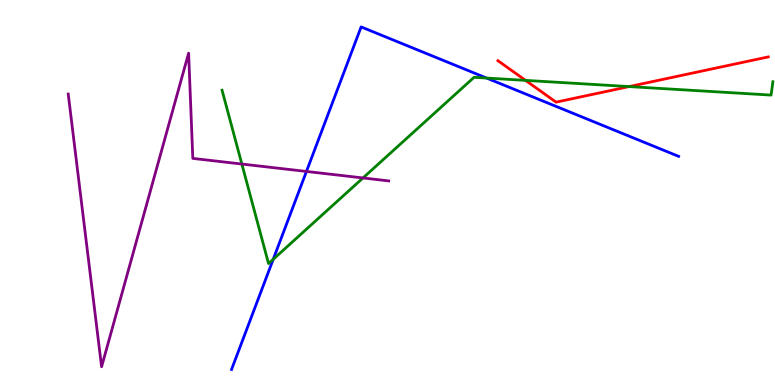[{'lines': ['blue', 'red'], 'intersections': []}, {'lines': ['green', 'red'], 'intersections': [{'x': 6.78, 'y': 7.91}, {'x': 8.12, 'y': 7.75}]}, {'lines': ['purple', 'red'], 'intersections': []}, {'lines': ['blue', 'green'], 'intersections': [{'x': 3.53, 'y': 3.27}, {'x': 6.28, 'y': 7.97}]}, {'lines': ['blue', 'purple'], 'intersections': [{'x': 3.95, 'y': 5.55}]}, {'lines': ['green', 'purple'], 'intersections': [{'x': 3.12, 'y': 5.74}, {'x': 4.68, 'y': 5.38}]}]